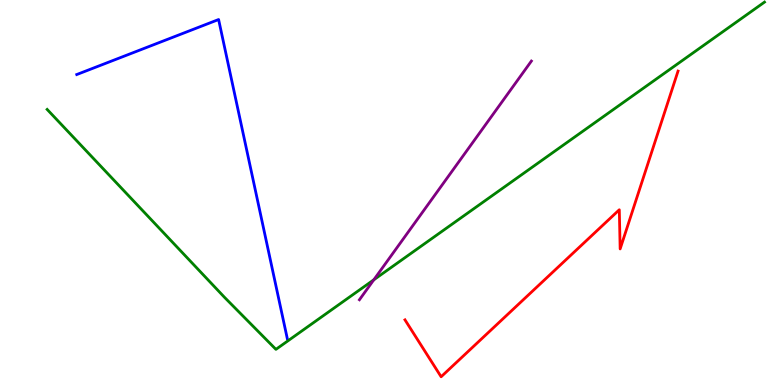[{'lines': ['blue', 'red'], 'intersections': []}, {'lines': ['green', 'red'], 'intersections': []}, {'lines': ['purple', 'red'], 'intersections': []}, {'lines': ['blue', 'green'], 'intersections': []}, {'lines': ['blue', 'purple'], 'intersections': []}, {'lines': ['green', 'purple'], 'intersections': [{'x': 4.82, 'y': 2.73}]}]